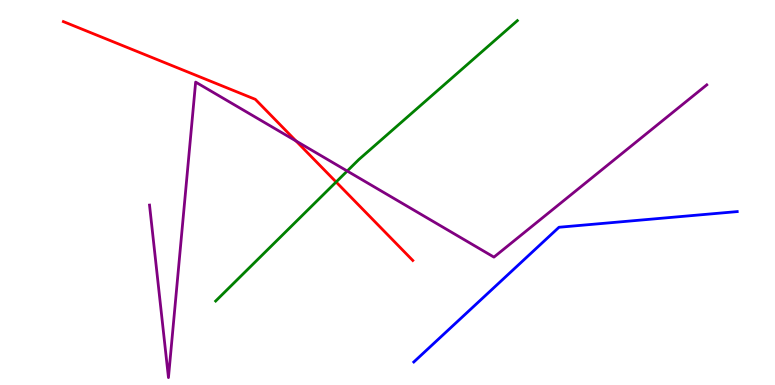[{'lines': ['blue', 'red'], 'intersections': []}, {'lines': ['green', 'red'], 'intersections': [{'x': 4.34, 'y': 5.27}]}, {'lines': ['purple', 'red'], 'intersections': [{'x': 3.82, 'y': 6.34}]}, {'lines': ['blue', 'green'], 'intersections': []}, {'lines': ['blue', 'purple'], 'intersections': []}, {'lines': ['green', 'purple'], 'intersections': [{'x': 4.48, 'y': 5.56}]}]